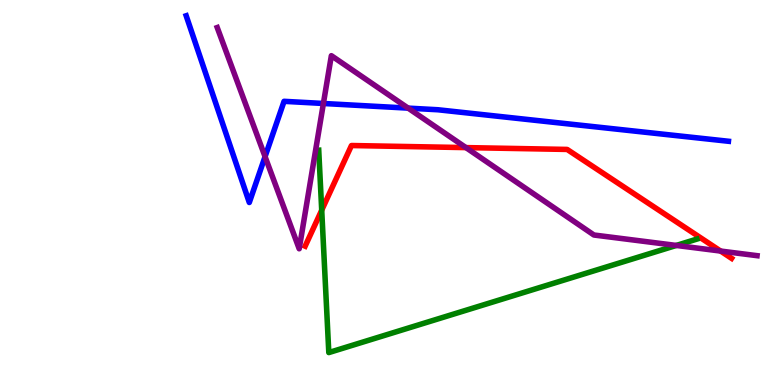[{'lines': ['blue', 'red'], 'intersections': []}, {'lines': ['green', 'red'], 'intersections': [{'x': 4.15, 'y': 4.54}]}, {'lines': ['purple', 'red'], 'intersections': [{'x': 6.01, 'y': 6.17}, {'x': 9.3, 'y': 3.48}]}, {'lines': ['blue', 'green'], 'intersections': []}, {'lines': ['blue', 'purple'], 'intersections': [{'x': 3.42, 'y': 5.93}, {'x': 4.17, 'y': 7.31}, {'x': 5.27, 'y': 7.19}]}, {'lines': ['green', 'purple'], 'intersections': [{'x': 8.73, 'y': 3.62}]}]